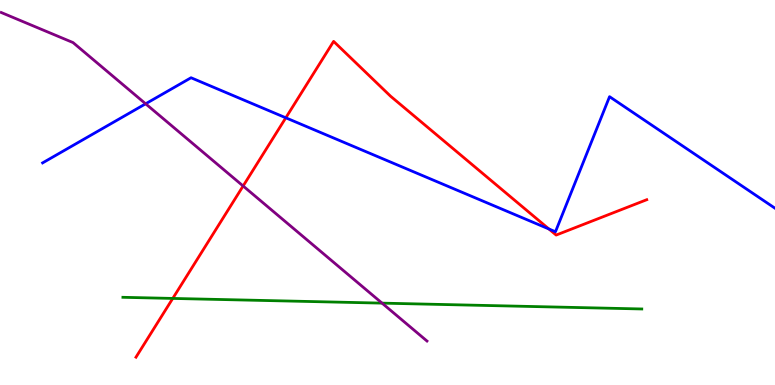[{'lines': ['blue', 'red'], 'intersections': [{'x': 3.69, 'y': 6.94}, {'x': 7.08, 'y': 4.05}]}, {'lines': ['green', 'red'], 'intersections': [{'x': 2.23, 'y': 2.25}]}, {'lines': ['purple', 'red'], 'intersections': [{'x': 3.14, 'y': 5.17}]}, {'lines': ['blue', 'green'], 'intersections': []}, {'lines': ['blue', 'purple'], 'intersections': [{'x': 1.88, 'y': 7.3}]}, {'lines': ['green', 'purple'], 'intersections': [{'x': 4.93, 'y': 2.13}]}]